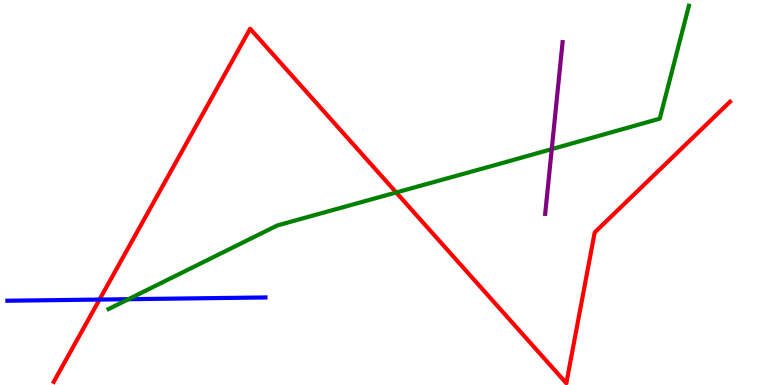[{'lines': ['blue', 'red'], 'intersections': [{'x': 1.28, 'y': 2.22}]}, {'lines': ['green', 'red'], 'intersections': [{'x': 5.11, 'y': 5.0}]}, {'lines': ['purple', 'red'], 'intersections': []}, {'lines': ['blue', 'green'], 'intersections': [{'x': 1.66, 'y': 2.23}]}, {'lines': ['blue', 'purple'], 'intersections': []}, {'lines': ['green', 'purple'], 'intersections': [{'x': 7.12, 'y': 6.13}]}]